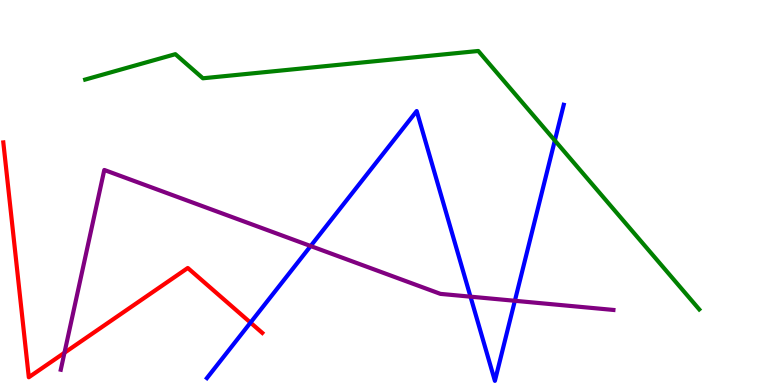[{'lines': ['blue', 'red'], 'intersections': [{'x': 3.23, 'y': 1.62}]}, {'lines': ['green', 'red'], 'intersections': []}, {'lines': ['purple', 'red'], 'intersections': [{'x': 0.832, 'y': 0.838}]}, {'lines': ['blue', 'green'], 'intersections': [{'x': 7.16, 'y': 6.35}]}, {'lines': ['blue', 'purple'], 'intersections': [{'x': 4.01, 'y': 3.61}, {'x': 6.07, 'y': 2.29}, {'x': 6.64, 'y': 2.19}]}, {'lines': ['green', 'purple'], 'intersections': []}]